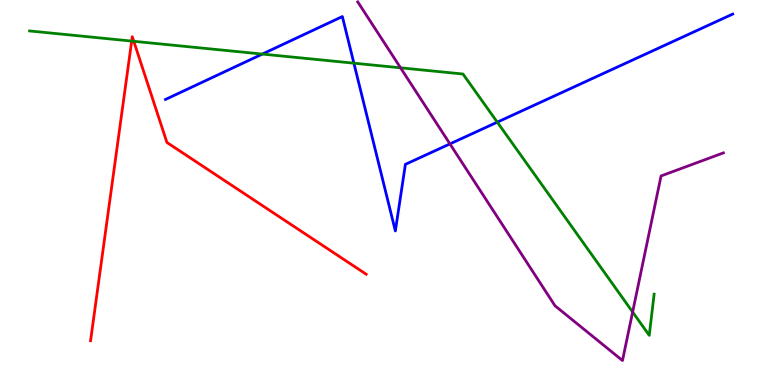[{'lines': ['blue', 'red'], 'intersections': []}, {'lines': ['green', 'red'], 'intersections': [{'x': 1.7, 'y': 8.93}, {'x': 1.73, 'y': 8.93}]}, {'lines': ['purple', 'red'], 'intersections': []}, {'lines': ['blue', 'green'], 'intersections': [{'x': 3.38, 'y': 8.6}, {'x': 4.57, 'y': 8.36}, {'x': 6.42, 'y': 6.83}]}, {'lines': ['blue', 'purple'], 'intersections': [{'x': 5.81, 'y': 6.26}]}, {'lines': ['green', 'purple'], 'intersections': [{'x': 5.17, 'y': 8.24}, {'x': 8.16, 'y': 1.9}]}]